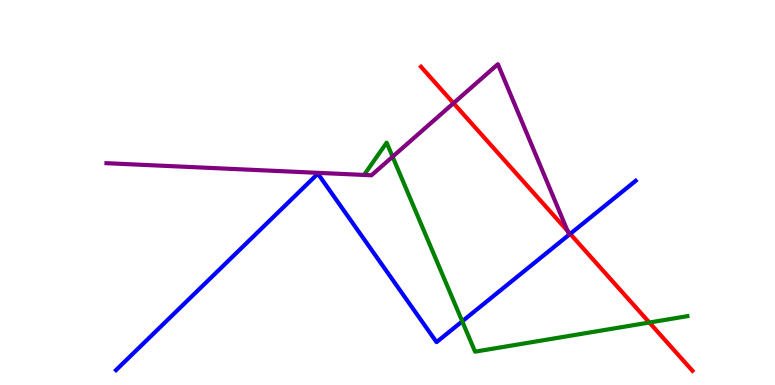[{'lines': ['blue', 'red'], 'intersections': [{'x': 7.36, 'y': 3.93}]}, {'lines': ['green', 'red'], 'intersections': [{'x': 8.38, 'y': 1.62}]}, {'lines': ['purple', 'red'], 'intersections': [{'x': 5.85, 'y': 7.32}, {'x': 7.32, 'y': 4.0}]}, {'lines': ['blue', 'green'], 'intersections': [{'x': 5.96, 'y': 1.65}]}, {'lines': ['blue', 'purple'], 'intersections': []}, {'lines': ['green', 'purple'], 'intersections': [{'x': 5.07, 'y': 5.93}]}]